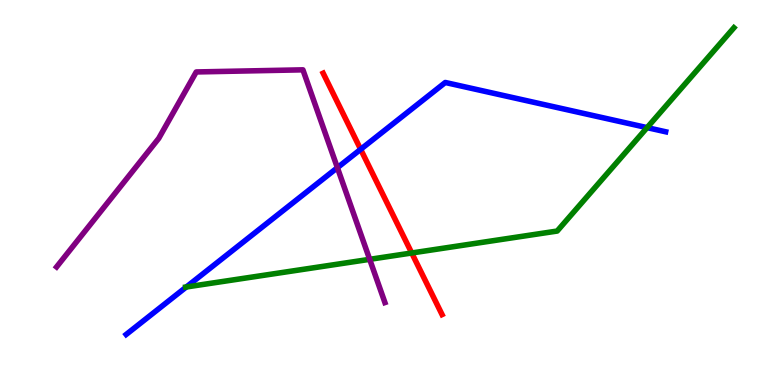[{'lines': ['blue', 'red'], 'intersections': [{'x': 4.65, 'y': 6.12}]}, {'lines': ['green', 'red'], 'intersections': [{'x': 5.31, 'y': 3.43}]}, {'lines': ['purple', 'red'], 'intersections': []}, {'lines': ['blue', 'green'], 'intersections': [{'x': 2.4, 'y': 2.55}, {'x': 8.35, 'y': 6.69}]}, {'lines': ['blue', 'purple'], 'intersections': [{'x': 4.35, 'y': 5.64}]}, {'lines': ['green', 'purple'], 'intersections': [{'x': 4.77, 'y': 3.26}]}]